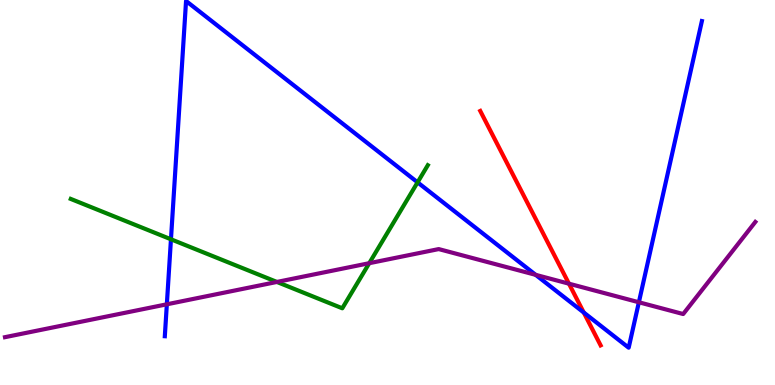[{'lines': ['blue', 'red'], 'intersections': [{'x': 7.53, 'y': 1.88}]}, {'lines': ['green', 'red'], 'intersections': []}, {'lines': ['purple', 'red'], 'intersections': [{'x': 7.34, 'y': 2.63}]}, {'lines': ['blue', 'green'], 'intersections': [{'x': 2.21, 'y': 3.78}, {'x': 5.39, 'y': 5.26}]}, {'lines': ['blue', 'purple'], 'intersections': [{'x': 2.15, 'y': 2.1}, {'x': 6.91, 'y': 2.86}, {'x': 8.24, 'y': 2.15}]}, {'lines': ['green', 'purple'], 'intersections': [{'x': 3.57, 'y': 2.68}, {'x': 4.76, 'y': 3.16}]}]